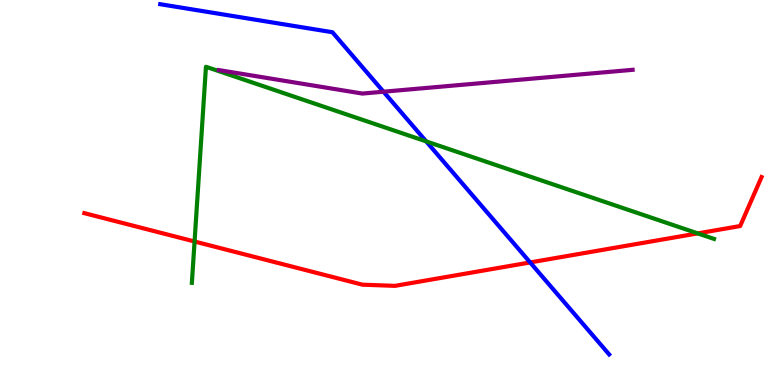[{'lines': ['blue', 'red'], 'intersections': [{'x': 6.84, 'y': 3.18}]}, {'lines': ['green', 'red'], 'intersections': [{'x': 2.51, 'y': 3.73}, {'x': 9.0, 'y': 3.94}]}, {'lines': ['purple', 'red'], 'intersections': []}, {'lines': ['blue', 'green'], 'intersections': [{'x': 5.5, 'y': 6.33}]}, {'lines': ['blue', 'purple'], 'intersections': [{'x': 4.95, 'y': 7.62}]}, {'lines': ['green', 'purple'], 'intersections': []}]